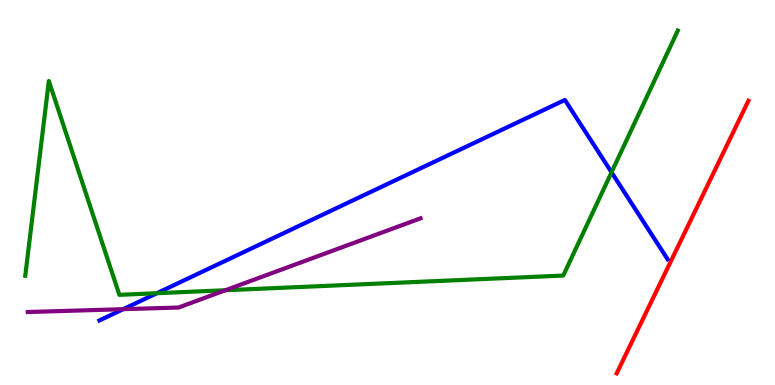[{'lines': ['blue', 'red'], 'intersections': []}, {'lines': ['green', 'red'], 'intersections': []}, {'lines': ['purple', 'red'], 'intersections': []}, {'lines': ['blue', 'green'], 'intersections': [{'x': 2.02, 'y': 2.38}, {'x': 7.89, 'y': 5.52}]}, {'lines': ['blue', 'purple'], 'intersections': [{'x': 1.59, 'y': 1.97}]}, {'lines': ['green', 'purple'], 'intersections': [{'x': 2.91, 'y': 2.46}]}]